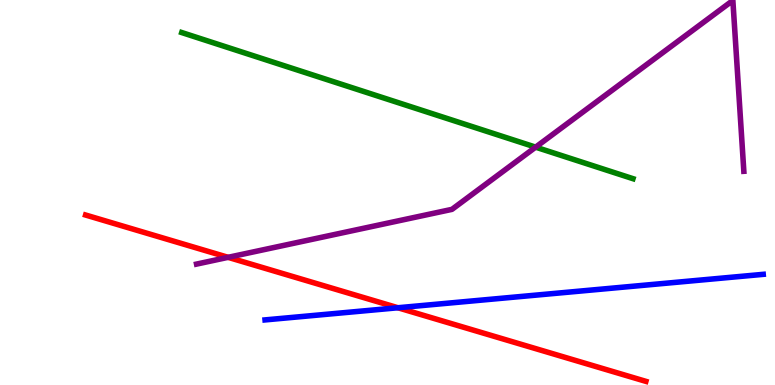[{'lines': ['blue', 'red'], 'intersections': [{'x': 5.13, 'y': 2.01}]}, {'lines': ['green', 'red'], 'intersections': []}, {'lines': ['purple', 'red'], 'intersections': [{'x': 2.94, 'y': 3.32}]}, {'lines': ['blue', 'green'], 'intersections': []}, {'lines': ['blue', 'purple'], 'intersections': []}, {'lines': ['green', 'purple'], 'intersections': [{'x': 6.91, 'y': 6.18}]}]